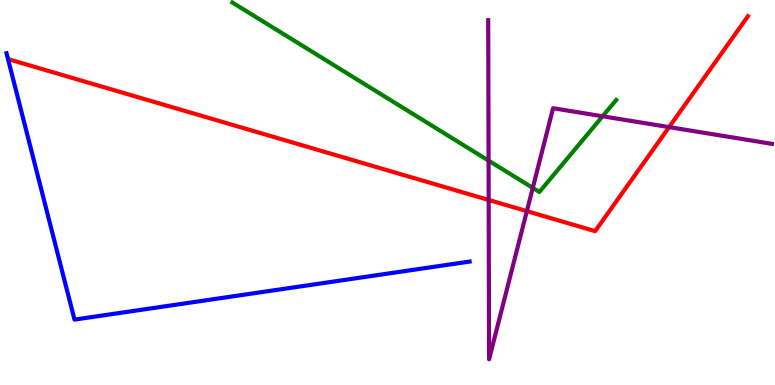[{'lines': ['blue', 'red'], 'intersections': []}, {'lines': ['green', 'red'], 'intersections': []}, {'lines': ['purple', 'red'], 'intersections': [{'x': 6.31, 'y': 4.81}, {'x': 6.8, 'y': 4.52}, {'x': 8.63, 'y': 6.7}]}, {'lines': ['blue', 'green'], 'intersections': []}, {'lines': ['blue', 'purple'], 'intersections': []}, {'lines': ['green', 'purple'], 'intersections': [{'x': 6.3, 'y': 5.83}, {'x': 6.87, 'y': 5.12}, {'x': 7.78, 'y': 6.98}]}]